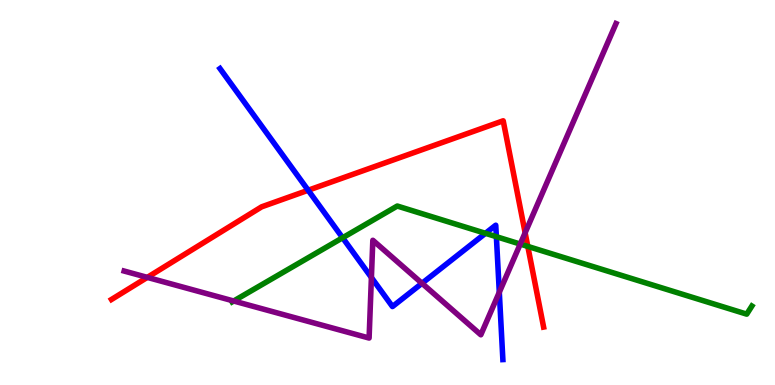[{'lines': ['blue', 'red'], 'intersections': [{'x': 3.98, 'y': 5.06}]}, {'lines': ['green', 'red'], 'intersections': [{'x': 6.81, 'y': 3.6}]}, {'lines': ['purple', 'red'], 'intersections': [{'x': 1.9, 'y': 2.8}, {'x': 6.78, 'y': 3.95}]}, {'lines': ['blue', 'green'], 'intersections': [{'x': 4.42, 'y': 3.82}, {'x': 6.26, 'y': 3.94}, {'x': 6.4, 'y': 3.85}]}, {'lines': ['blue', 'purple'], 'intersections': [{'x': 4.79, 'y': 2.79}, {'x': 5.45, 'y': 2.64}, {'x': 6.44, 'y': 2.41}]}, {'lines': ['green', 'purple'], 'intersections': [{'x': 3.02, 'y': 2.18}, {'x': 6.71, 'y': 3.66}]}]